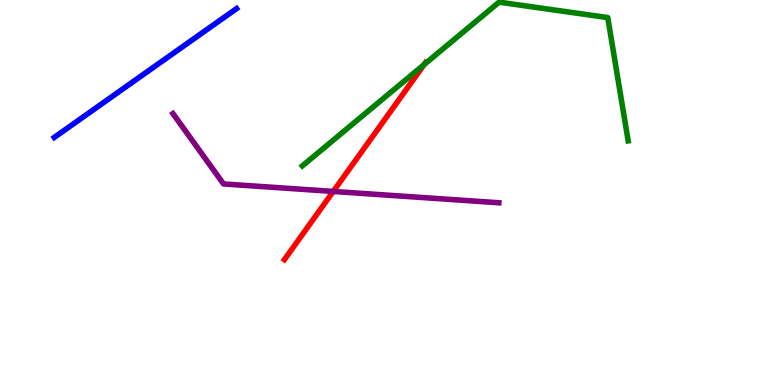[{'lines': ['blue', 'red'], 'intersections': []}, {'lines': ['green', 'red'], 'intersections': [{'x': 5.47, 'y': 8.32}]}, {'lines': ['purple', 'red'], 'intersections': [{'x': 4.3, 'y': 5.03}]}, {'lines': ['blue', 'green'], 'intersections': []}, {'lines': ['blue', 'purple'], 'intersections': []}, {'lines': ['green', 'purple'], 'intersections': []}]